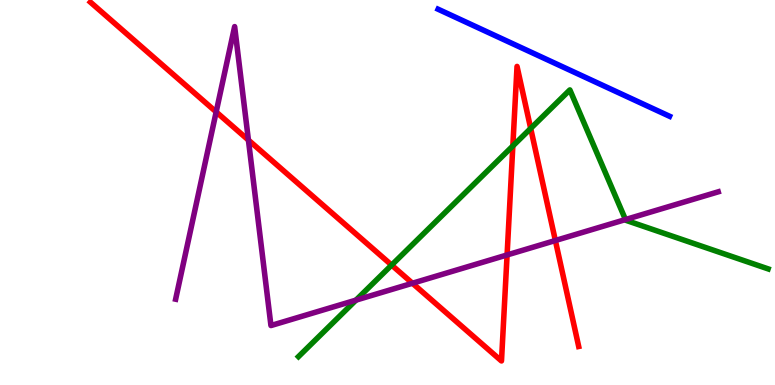[{'lines': ['blue', 'red'], 'intersections': []}, {'lines': ['green', 'red'], 'intersections': [{'x': 5.05, 'y': 3.11}, {'x': 6.62, 'y': 6.21}, {'x': 6.85, 'y': 6.66}]}, {'lines': ['purple', 'red'], 'intersections': [{'x': 2.79, 'y': 7.09}, {'x': 3.21, 'y': 6.36}, {'x': 5.32, 'y': 2.64}, {'x': 6.54, 'y': 3.38}, {'x': 7.17, 'y': 3.75}]}, {'lines': ['blue', 'green'], 'intersections': []}, {'lines': ['blue', 'purple'], 'intersections': []}, {'lines': ['green', 'purple'], 'intersections': [{'x': 4.59, 'y': 2.2}, {'x': 8.07, 'y': 4.3}]}]